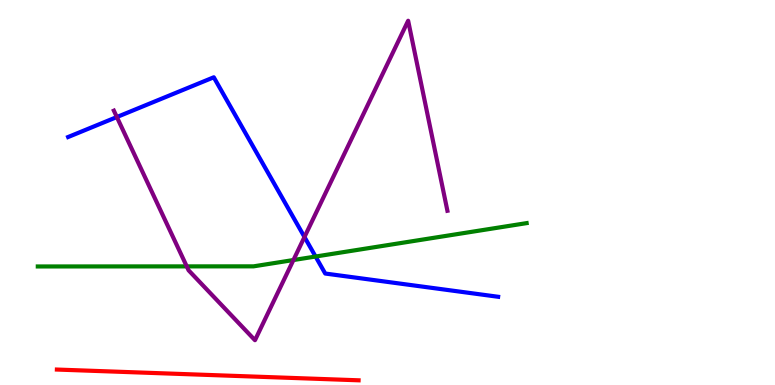[{'lines': ['blue', 'red'], 'intersections': []}, {'lines': ['green', 'red'], 'intersections': []}, {'lines': ['purple', 'red'], 'intersections': []}, {'lines': ['blue', 'green'], 'intersections': [{'x': 4.07, 'y': 3.34}]}, {'lines': ['blue', 'purple'], 'intersections': [{'x': 1.51, 'y': 6.96}, {'x': 3.93, 'y': 3.84}]}, {'lines': ['green', 'purple'], 'intersections': [{'x': 2.41, 'y': 3.08}, {'x': 3.79, 'y': 3.25}]}]